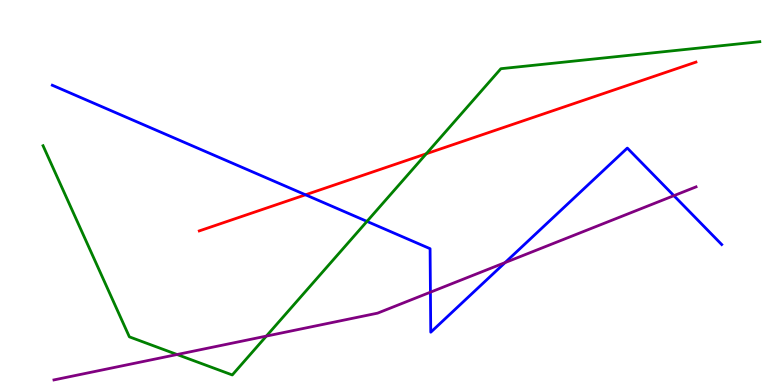[{'lines': ['blue', 'red'], 'intersections': [{'x': 3.94, 'y': 4.94}]}, {'lines': ['green', 'red'], 'intersections': [{'x': 5.5, 'y': 6.01}]}, {'lines': ['purple', 'red'], 'intersections': []}, {'lines': ['blue', 'green'], 'intersections': [{'x': 4.74, 'y': 4.25}]}, {'lines': ['blue', 'purple'], 'intersections': [{'x': 5.55, 'y': 2.41}, {'x': 6.52, 'y': 3.18}, {'x': 8.7, 'y': 4.92}]}, {'lines': ['green', 'purple'], 'intersections': [{'x': 2.28, 'y': 0.792}, {'x': 3.44, 'y': 1.27}]}]